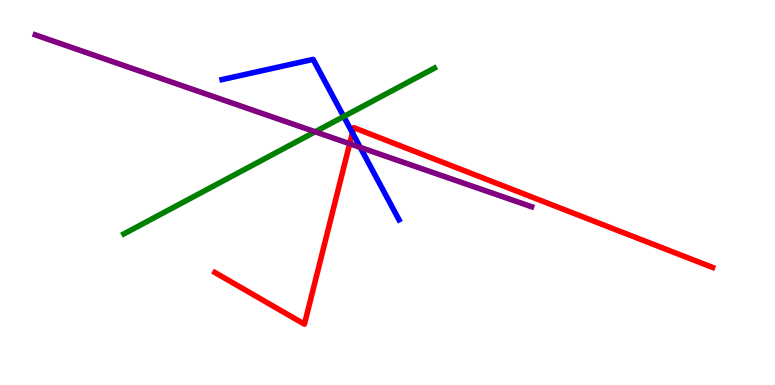[{'lines': ['blue', 'red'], 'intersections': [{'x': 4.55, 'y': 6.55}]}, {'lines': ['green', 'red'], 'intersections': []}, {'lines': ['purple', 'red'], 'intersections': [{'x': 4.51, 'y': 6.27}]}, {'lines': ['blue', 'green'], 'intersections': [{'x': 4.44, 'y': 6.97}]}, {'lines': ['blue', 'purple'], 'intersections': [{'x': 4.65, 'y': 6.17}]}, {'lines': ['green', 'purple'], 'intersections': [{'x': 4.07, 'y': 6.58}]}]